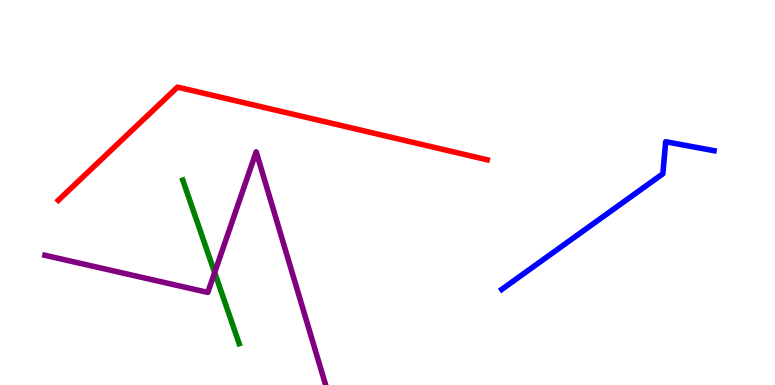[{'lines': ['blue', 'red'], 'intersections': []}, {'lines': ['green', 'red'], 'intersections': []}, {'lines': ['purple', 'red'], 'intersections': []}, {'lines': ['blue', 'green'], 'intersections': []}, {'lines': ['blue', 'purple'], 'intersections': []}, {'lines': ['green', 'purple'], 'intersections': [{'x': 2.77, 'y': 2.92}]}]